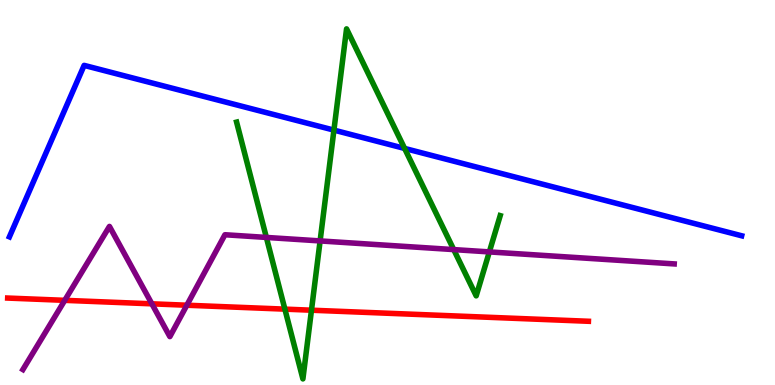[{'lines': ['blue', 'red'], 'intersections': []}, {'lines': ['green', 'red'], 'intersections': [{'x': 3.68, 'y': 1.97}, {'x': 4.02, 'y': 1.94}]}, {'lines': ['purple', 'red'], 'intersections': [{'x': 0.836, 'y': 2.2}, {'x': 1.96, 'y': 2.11}, {'x': 2.41, 'y': 2.07}]}, {'lines': ['blue', 'green'], 'intersections': [{'x': 4.31, 'y': 6.62}, {'x': 5.22, 'y': 6.14}]}, {'lines': ['blue', 'purple'], 'intersections': []}, {'lines': ['green', 'purple'], 'intersections': [{'x': 3.44, 'y': 3.83}, {'x': 4.13, 'y': 3.74}, {'x': 5.85, 'y': 3.52}, {'x': 6.31, 'y': 3.46}]}]